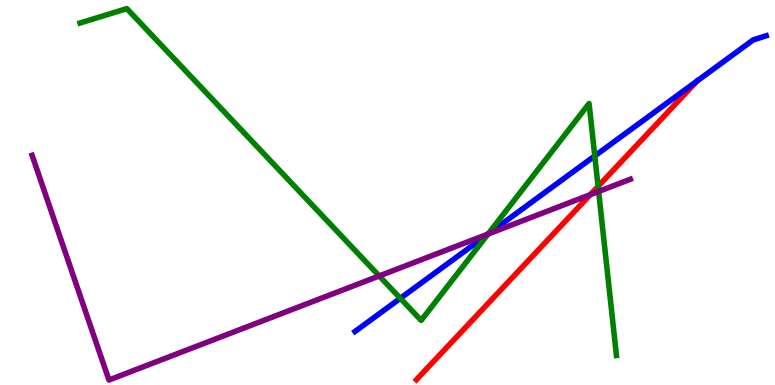[{'lines': ['blue', 'red'], 'intersections': []}, {'lines': ['green', 'red'], 'intersections': [{'x': 7.72, 'y': 5.16}]}, {'lines': ['purple', 'red'], 'intersections': [{'x': 7.62, 'y': 4.94}]}, {'lines': ['blue', 'green'], 'intersections': [{'x': 5.17, 'y': 2.25}, {'x': 6.3, 'y': 3.92}, {'x': 7.67, 'y': 5.95}]}, {'lines': ['blue', 'purple'], 'intersections': [{'x': 6.3, 'y': 3.92}]}, {'lines': ['green', 'purple'], 'intersections': [{'x': 4.89, 'y': 2.83}, {'x': 6.3, 'y': 3.92}, {'x': 7.72, 'y': 5.03}]}]